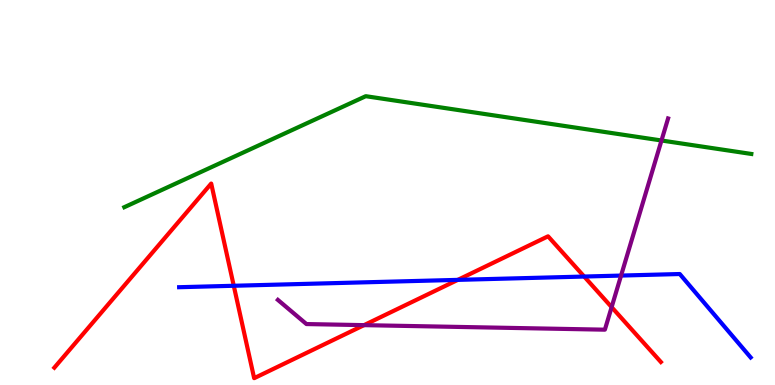[{'lines': ['blue', 'red'], 'intersections': [{'x': 3.02, 'y': 2.58}, {'x': 5.91, 'y': 2.73}, {'x': 7.54, 'y': 2.82}]}, {'lines': ['green', 'red'], 'intersections': []}, {'lines': ['purple', 'red'], 'intersections': [{'x': 4.7, 'y': 1.55}, {'x': 7.89, 'y': 2.02}]}, {'lines': ['blue', 'green'], 'intersections': []}, {'lines': ['blue', 'purple'], 'intersections': [{'x': 8.01, 'y': 2.84}]}, {'lines': ['green', 'purple'], 'intersections': [{'x': 8.54, 'y': 6.35}]}]